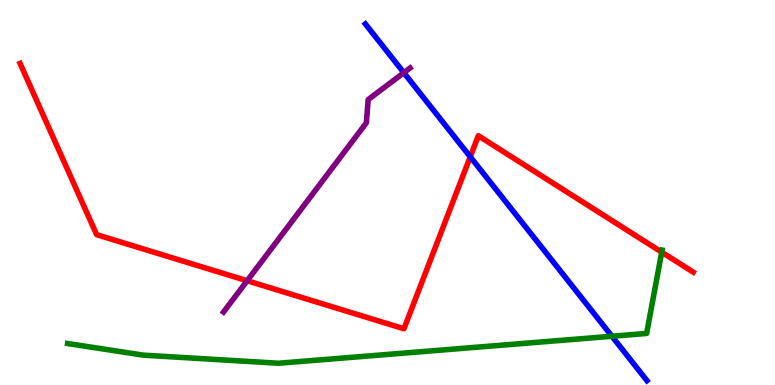[{'lines': ['blue', 'red'], 'intersections': [{'x': 6.07, 'y': 5.93}]}, {'lines': ['green', 'red'], 'intersections': [{'x': 8.54, 'y': 3.45}]}, {'lines': ['purple', 'red'], 'intersections': [{'x': 3.19, 'y': 2.71}]}, {'lines': ['blue', 'green'], 'intersections': [{'x': 7.9, 'y': 1.27}]}, {'lines': ['blue', 'purple'], 'intersections': [{'x': 5.21, 'y': 8.11}]}, {'lines': ['green', 'purple'], 'intersections': []}]